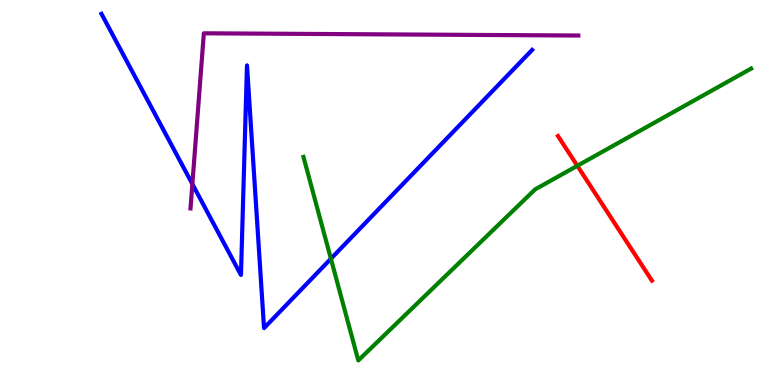[{'lines': ['blue', 'red'], 'intersections': []}, {'lines': ['green', 'red'], 'intersections': [{'x': 7.45, 'y': 5.69}]}, {'lines': ['purple', 'red'], 'intersections': []}, {'lines': ['blue', 'green'], 'intersections': [{'x': 4.27, 'y': 3.28}]}, {'lines': ['blue', 'purple'], 'intersections': [{'x': 2.48, 'y': 5.22}]}, {'lines': ['green', 'purple'], 'intersections': []}]